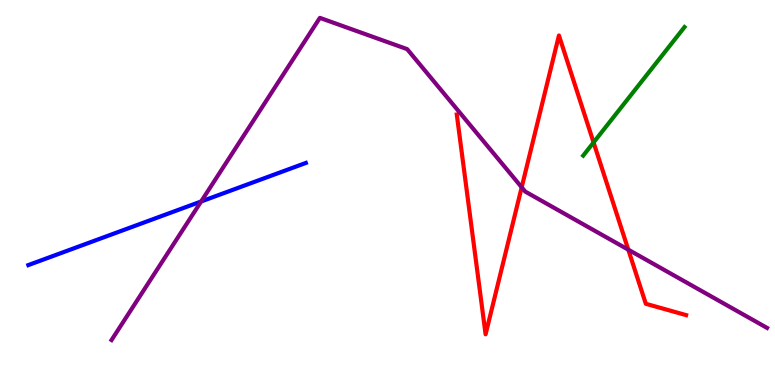[{'lines': ['blue', 'red'], 'intersections': []}, {'lines': ['green', 'red'], 'intersections': [{'x': 7.66, 'y': 6.3}]}, {'lines': ['purple', 'red'], 'intersections': [{'x': 6.73, 'y': 5.14}, {'x': 8.11, 'y': 3.51}]}, {'lines': ['blue', 'green'], 'intersections': []}, {'lines': ['blue', 'purple'], 'intersections': [{'x': 2.6, 'y': 4.77}]}, {'lines': ['green', 'purple'], 'intersections': []}]